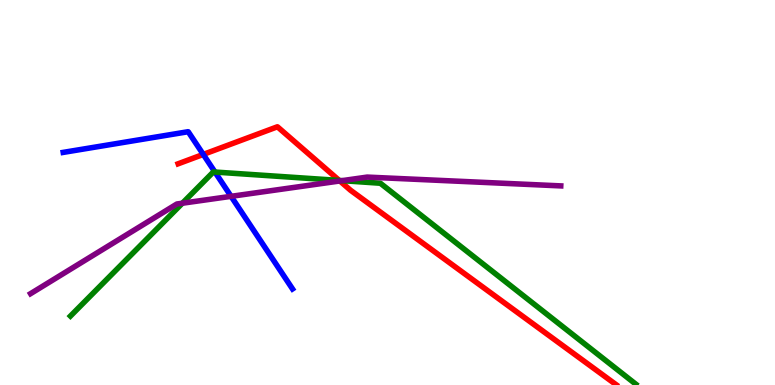[{'lines': ['blue', 'red'], 'intersections': [{'x': 2.62, 'y': 5.99}]}, {'lines': ['green', 'red'], 'intersections': [{'x': 4.38, 'y': 5.31}]}, {'lines': ['purple', 'red'], 'intersections': [{'x': 4.39, 'y': 5.3}]}, {'lines': ['blue', 'green'], 'intersections': [{'x': 2.77, 'y': 5.53}]}, {'lines': ['blue', 'purple'], 'intersections': [{'x': 2.98, 'y': 4.9}]}, {'lines': ['green', 'purple'], 'intersections': [{'x': 2.35, 'y': 4.72}, {'x': 4.41, 'y': 5.31}]}]